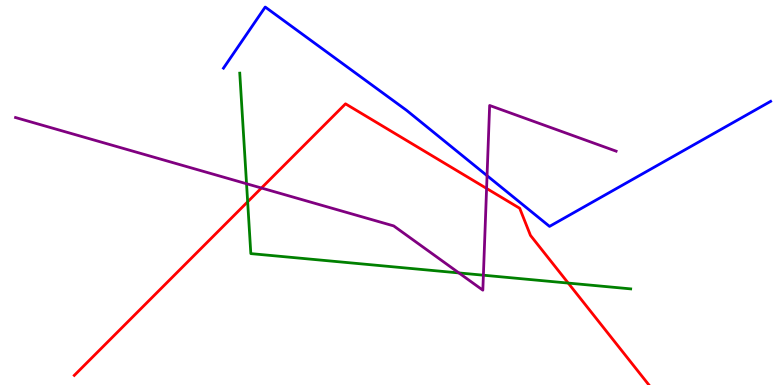[{'lines': ['blue', 'red'], 'intersections': []}, {'lines': ['green', 'red'], 'intersections': [{'x': 3.2, 'y': 4.76}, {'x': 7.33, 'y': 2.65}]}, {'lines': ['purple', 'red'], 'intersections': [{'x': 3.37, 'y': 5.12}, {'x': 6.28, 'y': 5.11}]}, {'lines': ['blue', 'green'], 'intersections': []}, {'lines': ['blue', 'purple'], 'intersections': [{'x': 6.28, 'y': 5.44}]}, {'lines': ['green', 'purple'], 'intersections': [{'x': 3.18, 'y': 5.23}, {'x': 5.92, 'y': 2.91}, {'x': 6.24, 'y': 2.85}]}]